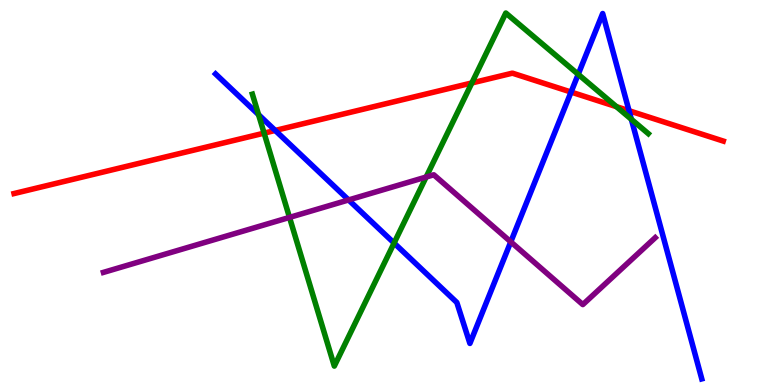[{'lines': ['blue', 'red'], 'intersections': [{'x': 3.55, 'y': 6.61}, {'x': 7.37, 'y': 7.61}, {'x': 8.12, 'y': 7.12}]}, {'lines': ['green', 'red'], 'intersections': [{'x': 3.41, 'y': 6.54}, {'x': 6.09, 'y': 7.85}, {'x': 7.95, 'y': 7.23}]}, {'lines': ['purple', 'red'], 'intersections': []}, {'lines': ['blue', 'green'], 'intersections': [{'x': 3.34, 'y': 7.02}, {'x': 5.08, 'y': 3.69}, {'x': 7.46, 'y': 8.07}, {'x': 8.15, 'y': 6.9}]}, {'lines': ['blue', 'purple'], 'intersections': [{'x': 4.5, 'y': 4.81}, {'x': 6.59, 'y': 3.72}]}, {'lines': ['green', 'purple'], 'intersections': [{'x': 3.74, 'y': 4.35}, {'x': 5.5, 'y': 5.4}]}]